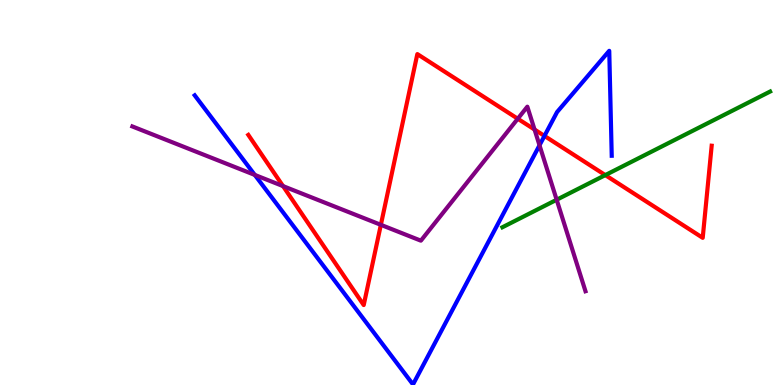[{'lines': ['blue', 'red'], 'intersections': [{'x': 7.03, 'y': 6.47}]}, {'lines': ['green', 'red'], 'intersections': [{'x': 7.81, 'y': 5.45}]}, {'lines': ['purple', 'red'], 'intersections': [{'x': 3.65, 'y': 5.17}, {'x': 4.91, 'y': 4.16}, {'x': 6.68, 'y': 6.92}, {'x': 6.9, 'y': 6.64}]}, {'lines': ['blue', 'green'], 'intersections': []}, {'lines': ['blue', 'purple'], 'intersections': [{'x': 3.29, 'y': 5.46}, {'x': 6.96, 'y': 6.23}]}, {'lines': ['green', 'purple'], 'intersections': [{'x': 7.18, 'y': 4.81}]}]